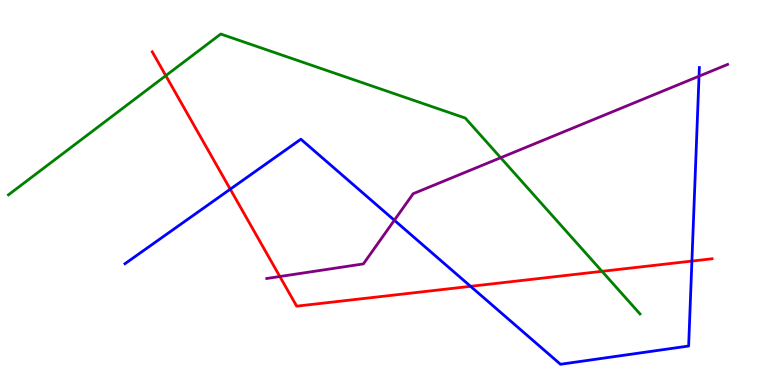[{'lines': ['blue', 'red'], 'intersections': [{'x': 2.97, 'y': 5.09}, {'x': 6.07, 'y': 2.56}, {'x': 8.93, 'y': 3.22}]}, {'lines': ['green', 'red'], 'intersections': [{'x': 2.14, 'y': 8.03}, {'x': 7.77, 'y': 2.95}]}, {'lines': ['purple', 'red'], 'intersections': [{'x': 3.61, 'y': 2.82}]}, {'lines': ['blue', 'green'], 'intersections': []}, {'lines': ['blue', 'purple'], 'intersections': [{'x': 5.09, 'y': 4.28}, {'x': 9.02, 'y': 8.02}]}, {'lines': ['green', 'purple'], 'intersections': [{'x': 6.46, 'y': 5.9}]}]